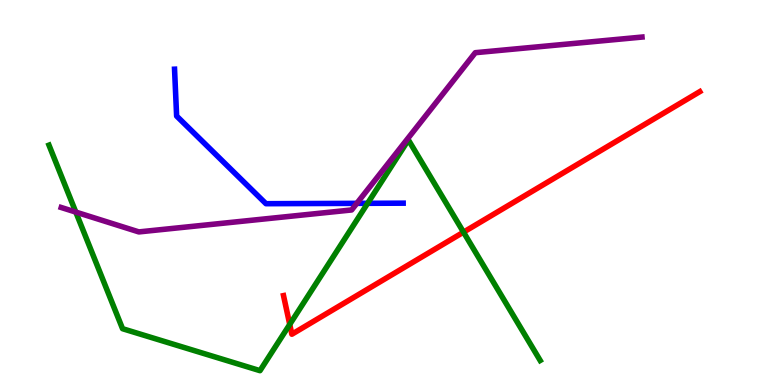[{'lines': ['blue', 'red'], 'intersections': []}, {'lines': ['green', 'red'], 'intersections': [{'x': 3.74, 'y': 1.57}, {'x': 5.98, 'y': 3.97}]}, {'lines': ['purple', 'red'], 'intersections': []}, {'lines': ['blue', 'green'], 'intersections': [{'x': 4.74, 'y': 4.72}]}, {'lines': ['blue', 'purple'], 'intersections': [{'x': 4.6, 'y': 4.72}]}, {'lines': ['green', 'purple'], 'intersections': [{'x': 0.978, 'y': 4.49}]}]